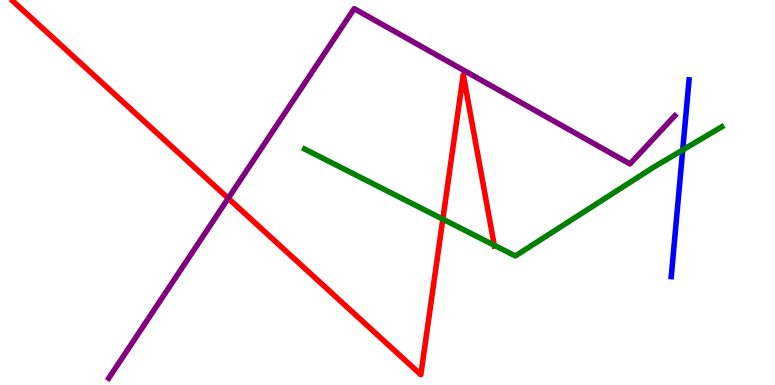[{'lines': ['blue', 'red'], 'intersections': []}, {'lines': ['green', 'red'], 'intersections': [{'x': 5.71, 'y': 4.31}, {'x': 6.38, 'y': 3.63}]}, {'lines': ['purple', 'red'], 'intersections': [{'x': 2.94, 'y': 4.85}]}, {'lines': ['blue', 'green'], 'intersections': [{'x': 8.81, 'y': 6.11}]}, {'lines': ['blue', 'purple'], 'intersections': []}, {'lines': ['green', 'purple'], 'intersections': []}]